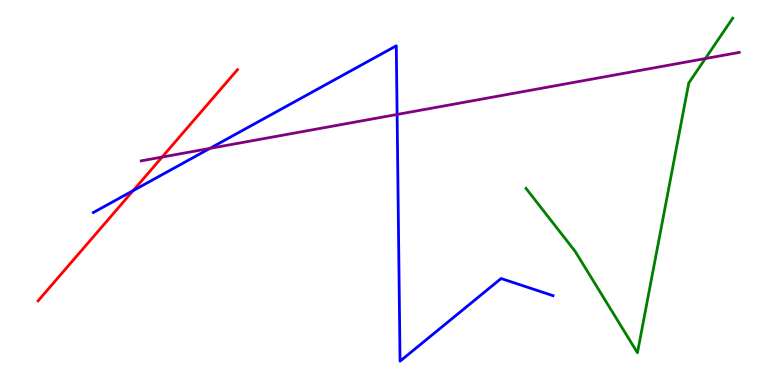[{'lines': ['blue', 'red'], 'intersections': [{'x': 1.72, 'y': 5.05}]}, {'lines': ['green', 'red'], 'intersections': []}, {'lines': ['purple', 'red'], 'intersections': [{'x': 2.09, 'y': 5.92}]}, {'lines': ['blue', 'green'], 'intersections': []}, {'lines': ['blue', 'purple'], 'intersections': [{'x': 2.71, 'y': 6.15}, {'x': 5.12, 'y': 7.03}]}, {'lines': ['green', 'purple'], 'intersections': [{'x': 9.1, 'y': 8.48}]}]